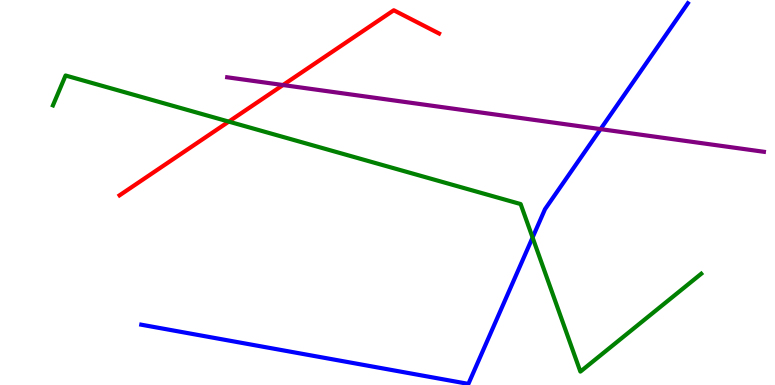[{'lines': ['blue', 'red'], 'intersections': []}, {'lines': ['green', 'red'], 'intersections': [{'x': 2.95, 'y': 6.84}]}, {'lines': ['purple', 'red'], 'intersections': [{'x': 3.65, 'y': 7.79}]}, {'lines': ['blue', 'green'], 'intersections': [{'x': 6.87, 'y': 3.83}]}, {'lines': ['blue', 'purple'], 'intersections': [{'x': 7.75, 'y': 6.65}]}, {'lines': ['green', 'purple'], 'intersections': []}]